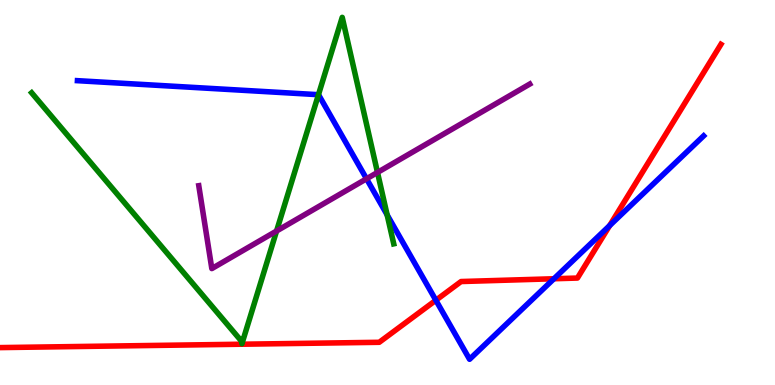[{'lines': ['blue', 'red'], 'intersections': [{'x': 5.62, 'y': 2.2}, {'x': 7.15, 'y': 2.76}, {'x': 7.87, 'y': 4.14}]}, {'lines': ['green', 'red'], 'intersections': []}, {'lines': ['purple', 'red'], 'intersections': []}, {'lines': ['blue', 'green'], 'intersections': [{'x': 4.11, 'y': 7.54}, {'x': 5.0, 'y': 4.42}]}, {'lines': ['blue', 'purple'], 'intersections': [{'x': 4.73, 'y': 5.36}]}, {'lines': ['green', 'purple'], 'intersections': [{'x': 3.57, 'y': 4.0}, {'x': 4.87, 'y': 5.52}]}]